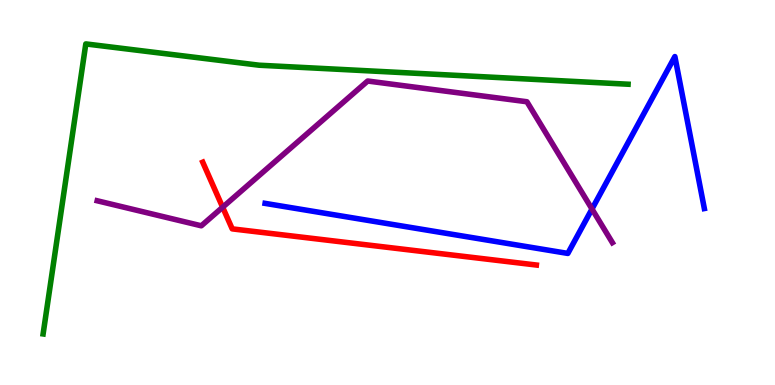[{'lines': ['blue', 'red'], 'intersections': []}, {'lines': ['green', 'red'], 'intersections': []}, {'lines': ['purple', 'red'], 'intersections': [{'x': 2.87, 'y': 4.62}]}, {'lines': ['blue', 'green'], 'intersections': []}, {'lines': ['blue', 'purple'], 'intersections': [{'x': 7.64, 'y': 4.57}]}, {'lines': ['green', 'purple'], 'intersections': []}]